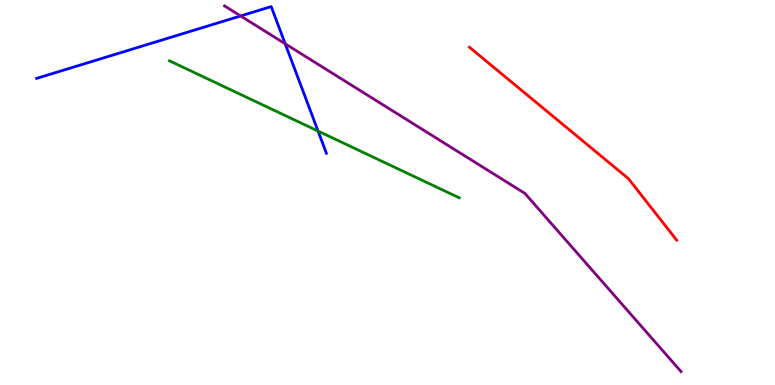[{'lines': ['blue', 'red'], 'intersections': []}, {'lines': ['green', 'red'], 'intersections': []}, {'lines': ['purple', 'red'], 'intersections': []}, {'lines': ['blue', 'green'], 'intersections': [{'x': 4.1, 'y': 6.6}]}, {'lines': ['blue', 'purple'], 'intersections': [{'x': 3.1, 'y': 9.59}, {'x': 3.68, 'y': 8.86}]}, {'lines': ['green', 'purple'], 'intersections': []}]